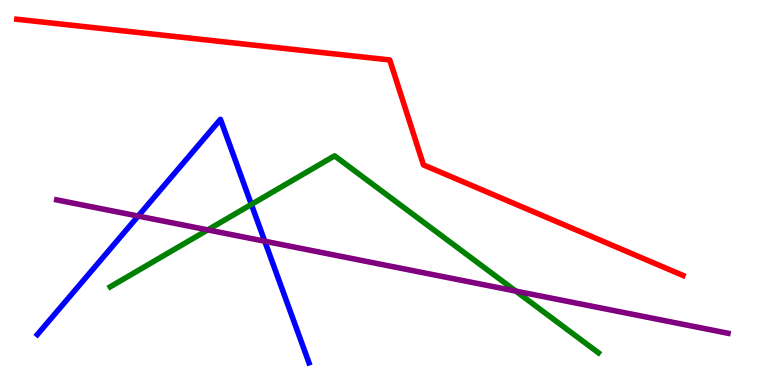[{'lines': ['blue', 'red'], 'intersections': []}, {'lines': ['green', 'red'], 'intersections': []}, {'lines': ['purple', 'red'], 'intersections': []}, {'lines': ['blue', 'green'], 'intersections': [{'x': 3.24, 'y': 4.69}]}, {'lines': ['blue', 'purple'], 'intersections': [{'x': 1.78, 'y': 4.39}, {'x': 3.42, 'y': 3.73}]}, {'lines': ['green', 'purple'], 'intersections': [{'x': 2.68, 'y': 4.03}, {'x': 6.66, 'y': 2.44}]}]